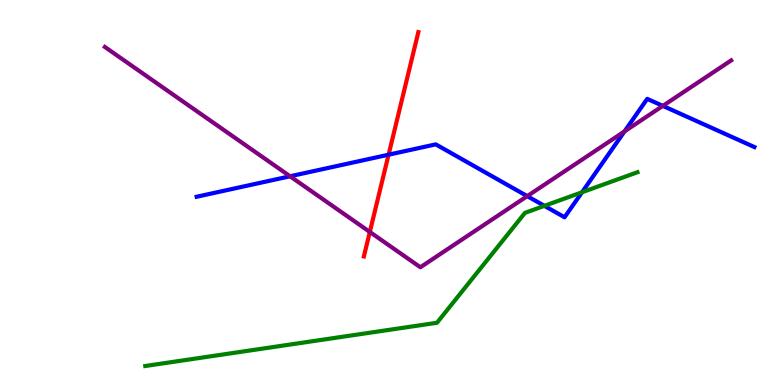[{'lines': ['blue', 'red'], 'intersections': [{'x': 5.01, 'y': 5.98}]}, {'lines': ['green', 'red'], 'intersections': []}, {'lines': ['purple', 'red'], 'intersections': [{'x': 4.77, 'y': 3.98}]}, {'lines': ['blue', 'green'], 'intersections': [{'x': 7.02, 'y': 4.65}, {'x': 7.51, 'y': 5.01}]}, {'lines': ['blue', 'purple'], 'intersections': [{'x': 3.74, 'y': 5.42}, {'x': 6.8, 'y': 4.91}, {'x': 8.06, 'y': 6.59}, {'x': 8.55, 'y': 7.25}]}, {'lines': ['green', 'purple'], 'intersections': []}]